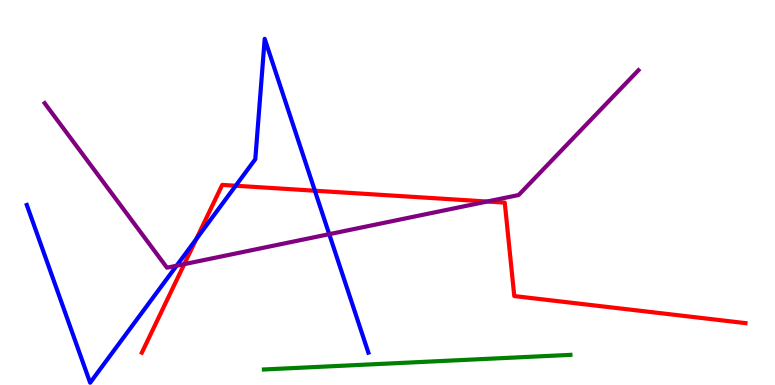[{'lines': ['blue', 'red'], 'intersections': [{'x': 2.53, 'y': 3.79}, {'x': 3.04, 'y': 5.18}, {'x': 4.06, 'y': 5.05}]}, {'lines': ['green', 'red'], 'intersections': []}, {'lines': ['purple', 'red'], 'intersections': [{'x': 2.38, 'y': 3.14}, {'x': 6.29, 'y': 4.77}]}, {'lines': ['blue', 'green'], 'intersections': []}, {'lines': ['blue', 'purple'], 'intersections': [{'x': 2.28, 'y': 3.1}, {'x': 4.25, 'y': 3.92}]}, {'lines': ['green', 'purple'], 'intersections': []}]